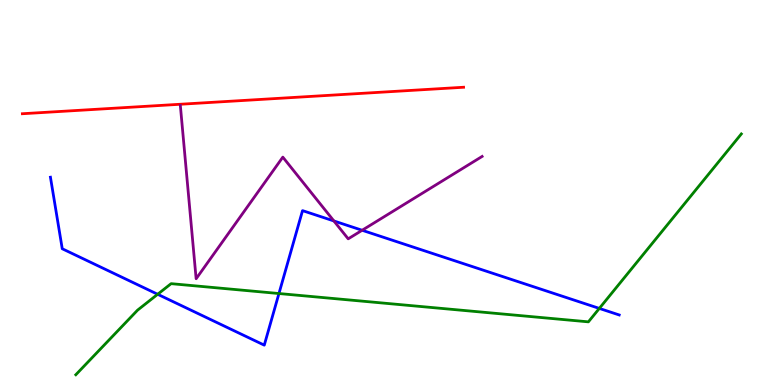[{'lines': ['blue', 'red'], 'intersections': []}, {'lines': ['green', 'red'], 'intersections': []}, {'lines': ['purple', 'red'], 'intersections': []}, {'lines': ['blue', 'green'], 'intersections': [{'x': 2.03, 'y': 2.36}, {'x': 3.6, 'y': 2.38}, {'x': 7.73, 'y': 1.99}]}, {'lines': ['blue', 'purple'], 'intersections': [{'x': 4.31, 'y': 4.26}, {'x': 4.67, 'y': 4.02}]}, {'lines': ['green', 'purple'], 'intersections': []}]